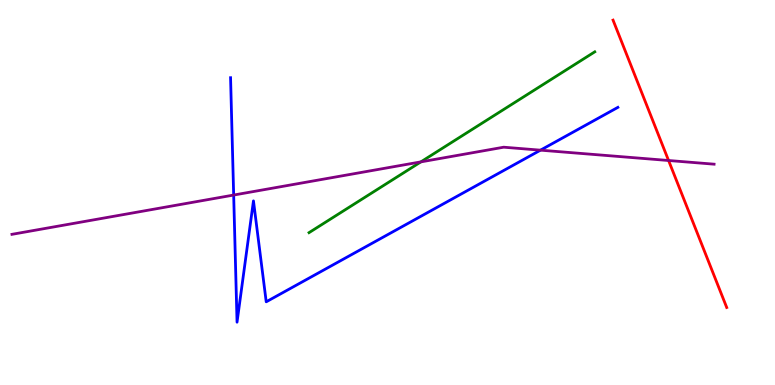[{'lines': ['blue', 'red'], 'intersections': []}, {'lines': ['green', 'red'], 'intersections': []}, {'lines': ['purple', 'red'], 'intersections': [{'x': 8.63, 'y': 5.83}]}, {'lines': ['blue', 'green'], 'intersections': []}, {'lines': ['blue', 'purple'], 'intersections': [{'x': 3.02, 'y': 4.93}, {'x': 6.97, 'y': 6.1}]}, {'lines': ['green', 'purple'], 'intersections': [{'x': 5.43, 'y': 5.8}]}]